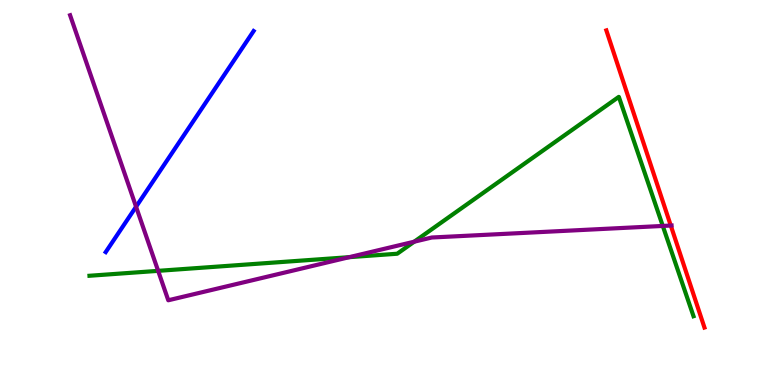[{'lines': ['blue', 'red'], 'intersections': []}, {'lines': ['green', 'red'], 'intersections': []}, {'lines': ['purple', 'red'], 'intersections': [{'x': 8.66, 'y': 4.14}]}, {'lines': ['blue', 'green'], 'intersections': []}, {'lines': ['blue', 'purple'], 'intersections': [{'x': 1.76, 'y': 4.63}]}, {'lines': ['green', 'purple'], 'intersections': [{'x': 2.04, 'y': 2.96}, {'x': 4.51, 'y': 3.32}, {'x': 5.34, 'y': 3.72}, {'x': 8.55, 'y': 4.13}]}]